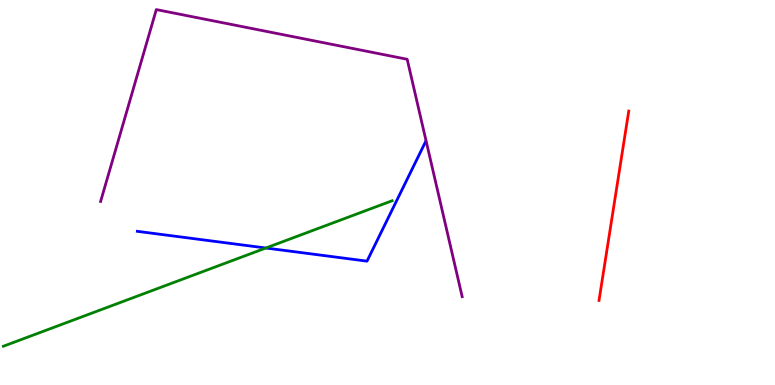[{'lines': ['blue', 'red'], 'intersections': []}, {'lines': ['green', 'red'], 'intersections': []}, {'lines': ['purple', 'red'], 'intersections': []}, {'lines': ['blue', 'green'], 'intersections': [{'x': 3.43, 'y': 3.56}]}, {'lines': ['blue', 'purple'], 'intersections': []}, {'lines': ['green', 'purple'], 'intersections': []}]